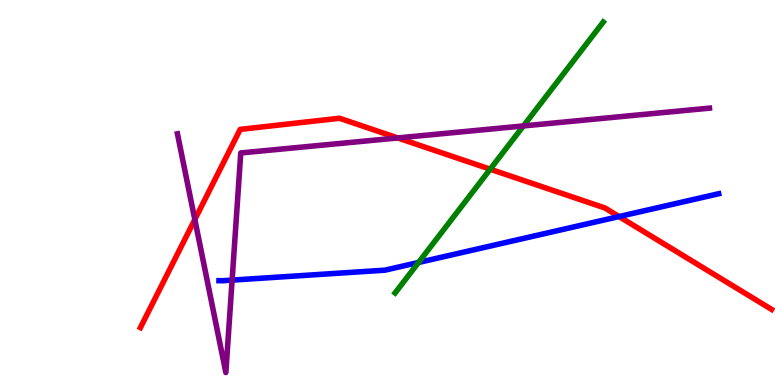[{'lines': ['blue', 'red'], 'intersections': [{'x': 7.99, 'y': 4.38}]}, {'lines': ['green', 'red'], 'intersections': [{'x': 6.33, 'y': 5.61}]}, {'lines': ['purple', 'red'], 'intersections': [{'x': 2.51, 'y': 4.3}, {'x': 5.13, 'y': 6.42}]}, {'lines': ['blue', 'green'], 'intersections': [{'x': 5.4, 'y': 3.18}]}, {'lines': ['blue', 'purple'], 'intersections': [{'x': 3.0, 'y': 2.72}]}, {'lines': ['green', 'purple'], 'intersections': [{'x': 6.75, 'y': 6.73}]}]